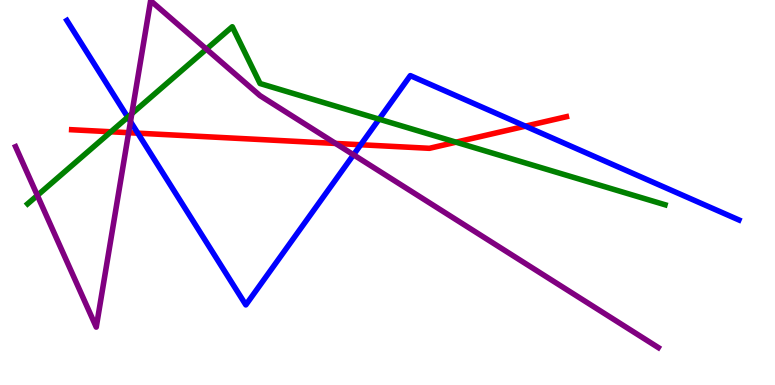[{'lines': ['blue', 'red'], 'intersections': [{'x': 1.78, 'y': 6.54}, {'x': 4.65, 'y': 6.24}, {'x': 6.78, 'y': 6.72}]}, {'lines': ['green', 'red'], 'intersections': [{'x': 1.43, 'y': 6.58}, {'x': 5.88, 'y': 6.31}]}, {'lines': ['purple', 'red'], 'intersections': [{'x': 1.66, 'y': 6.55}, {'x': 4.33, 'y': 6.27}]}, {'lines': ['blue', 'green'], 'intersections': [{'x': 1.65, 'y': 6.96}, {'x': 4.89, 'y': 6.91}]}, {'lines': ['blue', 'purple'], 'intersections': [{'x': 1.68, 'y': 6.84}, {'x': 4.56, 'y': 5.98}]}, {'lines': ['green', 'purple'], 'intersections': [{'x': 0.482, 'y': 4.92}, {'x': 1.7, 'y': 7.05}, {'x': 2.66, 'y': 8.72}]}]